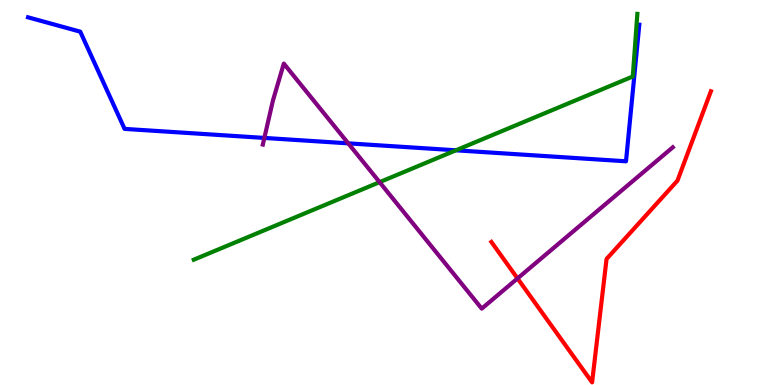[{'lines': ['blue', 'red'], 'intersections': []}, {'lines': ['green', 'red'], 'intersections': []}, {'lines': ['purple', 'red'], 'intersections': [{'x': 6.68, 'y': 2.77}]}, {'lines': ['blue', 'green'], 'intersections': [{'x': 5.88, 'y': 6.1}]}, {'lines': ['blue', 'purple'], 'intersections': [{'x': 3.41, 'y': 6.42}, {'x': 4.49, 'y': 6.28}]}, {'lines': ['green', 'purple'], 'intersections': [{'x': 4.9, 'y': 5.27}]}]